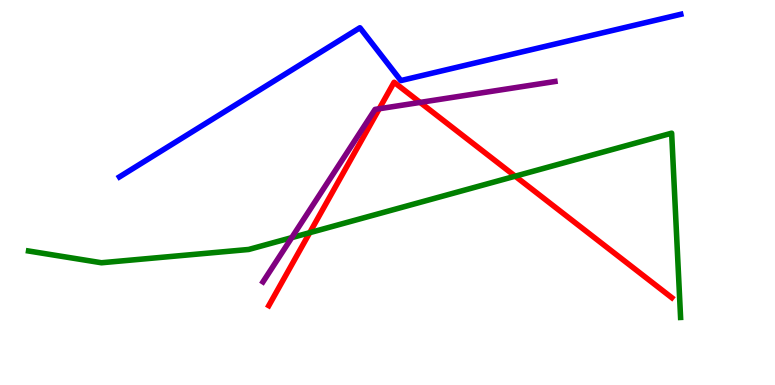[{'lines': ['blue', 'red'], 'intersections': []}, {'lines': ['green', 'red'], 'intersections': [{'x': 4.0, 'y': 3.96}, {'x': 6.65, 'y': 5.42}]}, {'lines': ['purple', 'red'], 'intersections': [{'x': 4.89, 'y': 7.18}, {'x': 5.42, 'y': 7.34}]}, {'lines': ['blue', 'green'], 'intersections': []}, {'lines': ['blue', 'purple'], 'intersections': []}, {'lines': ['green', 'purple'], 'intersections': [{'x': 3.76, 'y': 3.83}]}]